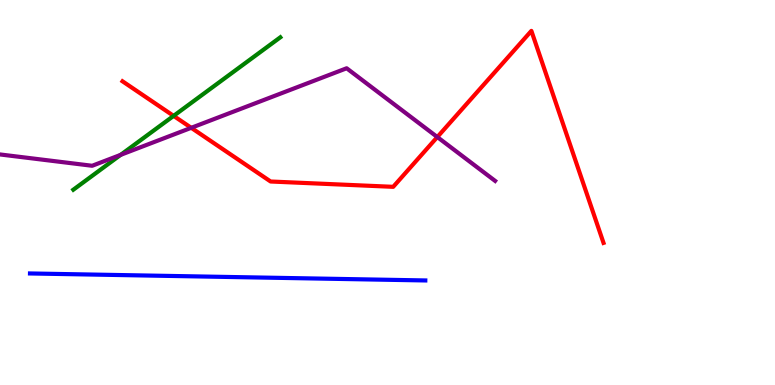[{'lines': ['blue', 'red'], 'intersections': []}, {'lines': ['green', 'red'], 'intersections': [{'x': 2.24, 'y': 6.99}]}, {'lines': ['purple', 'red'], 'intersections': [{'x': 2.47, 'y': 6.68}, {'x': 5.64, 'y': 6.44}]}, {'lines': ['blue', 'green'], 'intersections': []}, {'lines': ['blue', 'purple'], 'intersections': []}, {'lines': ['green', 'purple'], 'intersections': [{'x': 1.56, 'y': 5.98}]}]